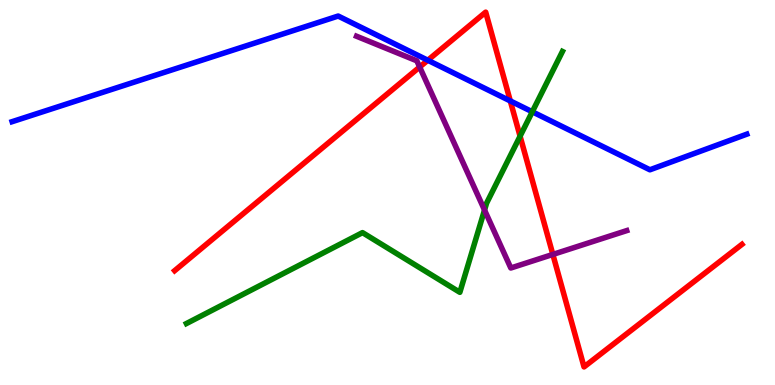[{'lines': ['blue', 'red'], 'intersections': [{'x': 5.52, 'y': 8.43}, {'x': 6.58, 'y': 7.38}]}, {'lines': ['green', 'red'], 'intersections': [{'x': 6.71, 'y': 6.46}]}, {'lines': ['purple', 'red'], 'intersections': [{'x': 5.42, 'y': 8.26}, {'x': 7.13, 'y': 3.39}]}, {'lines': ['blue', 'green'], 'intersections': [{'x': 6.87, 'y': 7.1}]}, {'lines': ['blue', 'purple'], 'intersections': []}, {'lines': ['green', 'purple'], 'intersections': [{'x': 6.25, 'y': 4.54}]}]